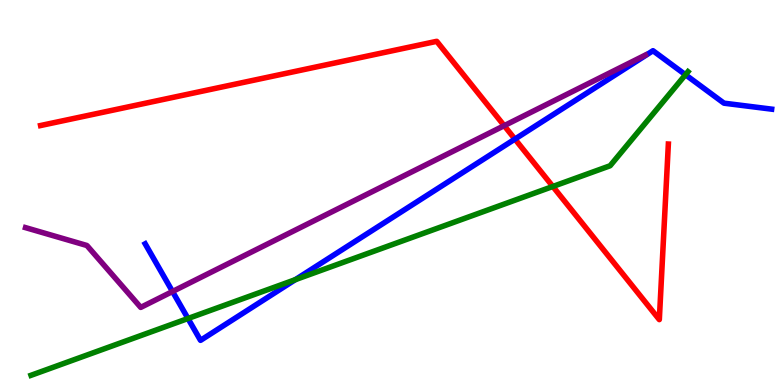[{'lines': ['blue', 'red'], 'intersections': [{'x': 6.64, 'y': 6.39}]}, {'lines': ['green', 'red'], 'intersections': [{'x': 7.13, 'y': 5.16}]}, {'lines': ['purple', 'red'], 'intersections': [{'x': 6.51, 'y': 6.74}]}, {'lines': ['blue', 'green'], 'intersections': [{'x': 2.43, 'y': 1.73}, {'x': 3.81, 'y': 2.74}, {'x': 8.84, 'y': 8.06}]}, {'lines': ['blue', 'purple'], 'intersections': [{'x': 2.23, 'y': 2.43}]}, {'lines': ['green', 'purple'], 'intersections': []}]